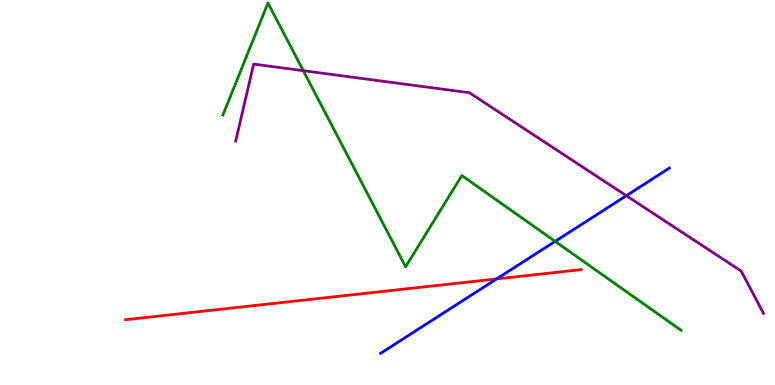[{'lines': ['blue', 'red'], 'intersections': [{'x': 6.41, 'y': 2.76}]}, {'lines': ['green', 'red'], 'intersections': []}, {'lines': ['purple', 'red'], 'intersections': []}, {'lines': ['blue', 'green'], 'intersections': [{'x': 7.16, 'y': 3.73}]}, {'lines': ['blue', 'purple'], 'intersections': [{'x': 8.08, 'y': 4.92}]}, {'lines': ['green', 'purple'], 'intersections': [{'x': 3.91, 'y': 8.16}]}]